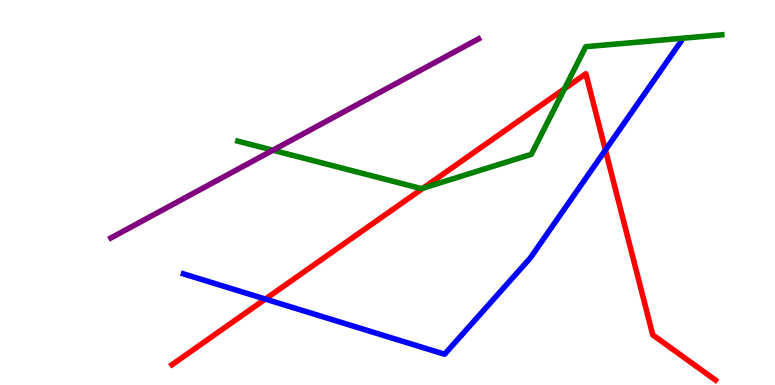[{'lines': ['blue', 'red'], 'intersections': [{'x': 3.42, 'y': 2.23}, {'x': 7.81, 'y': 6.1}]}, {'lines': ['green', 'red'], 'intersections': [{'x': 5.46, 'y': 5.11}, {'x': 7.28, 'y': 7.69}]}, {'lines': ['purple', 'red'], 'intersections': []}, {'lines': ['blue', 'green'], 'intersections': []}, {'lines': ['blue', 'purple'], 'intersections': []}, {'lines': ['green', 'purple'], 'intersections': [{'x': 3.52, 'y': 6.1}]}]